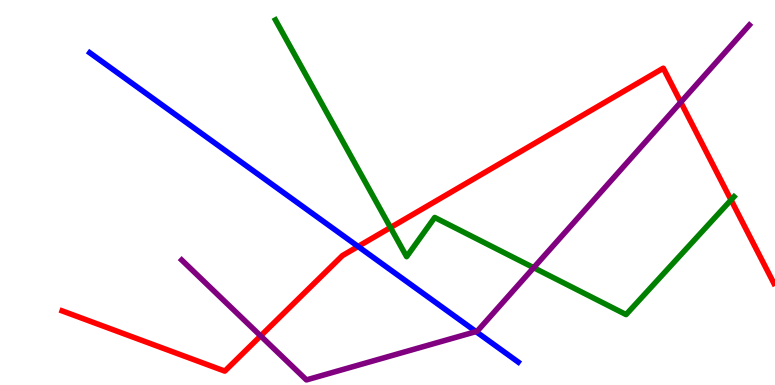[{'lines': ['blue', 'red'], 'intersections': [{'x': 4.62, 'y': 3.6}]}, {'lines': ['green', 'red'], 'intersections': [{'x': 5.04, 'y': 4.09}, {'x': 9.43, 'y': 4.81}]}, {'lines': ['purple', 'red'], 'intersections': [{'x': 3.36, 'y': 1.28}, {'x': 8.78, 'y': 7.35}]}, {'lines': ['blue', 'green'], 'intersections': []}, {'lines': ['blue', 'purple'], 'intersections': [{'x': 6.14, 'y': 1.39}]}, {'lines': ['green', 'purple'], 'intersections': [{'x': 6.89, 'y': 3.05}]}]